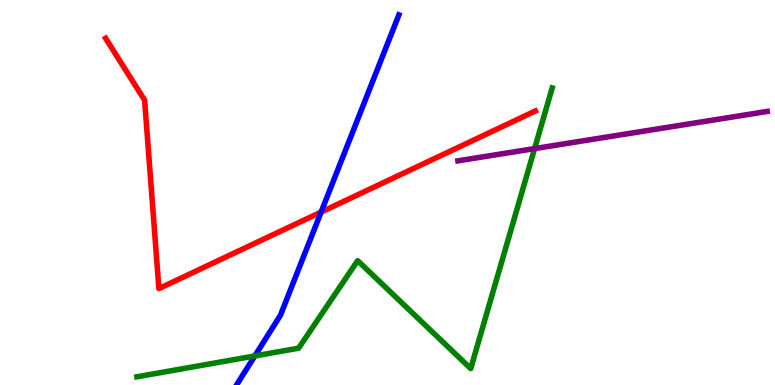[{'lines': ['blue', 'red'], 'intersections': [{'x': 4.14, 'y': 4.49}]}, {'lines': ['green', 'red'], 'intersections': []}, {'lines': ['purple', 'red'], 'intersections': []}, {'lines': ['blue', 'green'], 'intersections': [{'x': 3.29, 'y': 0.755}]}, {'lines': ['blue', 'purple'], 'intersections': []}, {'lines': ['green', 'purple'], 'intersections': [{'x': 6.9, 'y': 6.14}]}]